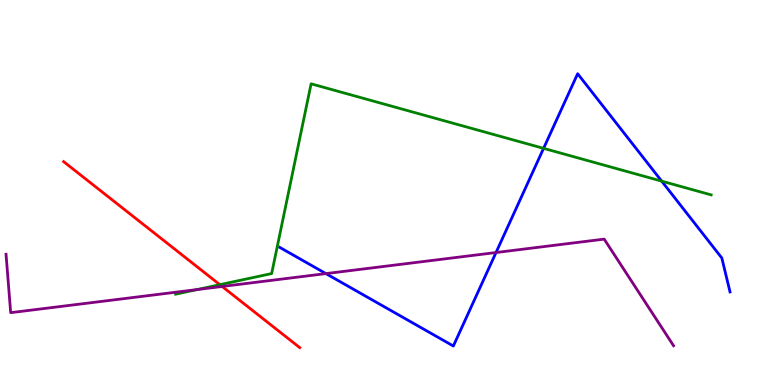[{'lines': ['blue', 'red'], 'intersections': []}, {'lines': ['green', 'red'], 'intersections': [{'x': 2.84, 'y': 2.61}]}, {'lines': ['purple', 'red'], 'intersections': [{'x': 2.87, 'y': 2.56}]}, {'lines': ['blue', 'green'], 'intersections': [{'x': 7.01, 'y': 6.15}, {'x': 8.54, 'y': 5.3}]}, {'lines': ['blue', 'purple'], 'intersections': [{'x': 4.21, 'y': 2.89}, {'x': 6.4, 'y': 3.44}]}, {'lines': ['green', 'purple'], 'intersections': [{'x': 2.54, 'y': 2.48}]}]